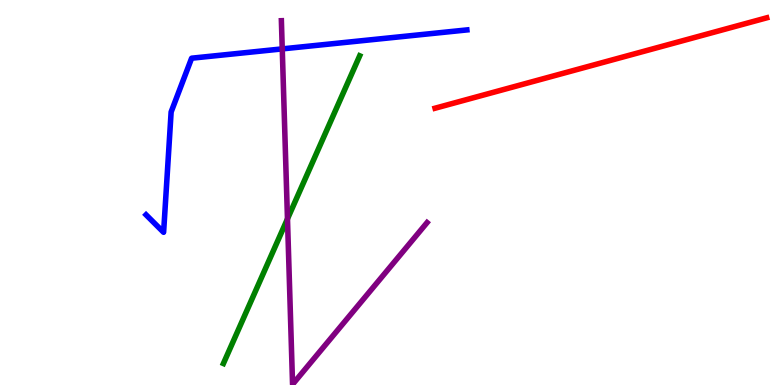[{'lines': ['blue', 'red'], 'intersections': []}, {'lines': ['green', 'red'], 'intersections': []}, {'lines': ['purple', 'red'], 'intersections': []}, {'lines': ['blue', 'green'], 'intersections': []}, {'lines': ['blue', 'purple'], 'intersections': [{'x': 3.64, 'y': 8.73}]}, {'lines': ['green', 'purple'], 'intersections': [{'x': 3.71, 'y': 4.32}]}]